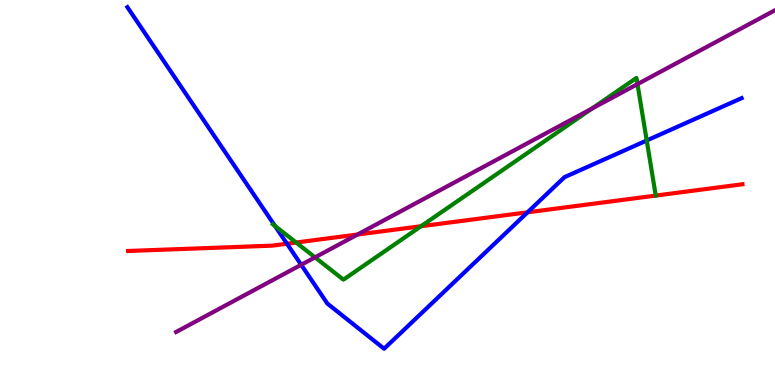[{'lines': ['blue', 'red'], 'intersections': [{'x': 3.7, 'y': 3.67}, {'x': 6.81, 'y': 4.49}]}, {'lines': ['green', 'red'], 'intersections': [{'x': 3.82, 'y': 3.7}, {'x': 5.43, 'y': 4.12}]}, {'lines': ['purple', 'red'], 'intersections': [{'x': 4.61, 'y': 3.91}]}, {'lines': ['blue', 'green'], 'intersections': [{'x': 3.55, 'y': 4.13}, {'x': 8.34, 'y': 6.35}]}, {'lines': ['blue', 'purple'], 'intersections': [{'x': 3.89, 'y': 3.12}]}, {'lines': ['green', 'purple'], 'intersections': [{'x': 4.06, 'y': 3.32}, {'x': 7.64, 'y': 7.18}, {'x': 8.23, 'y': 7.81}]}]